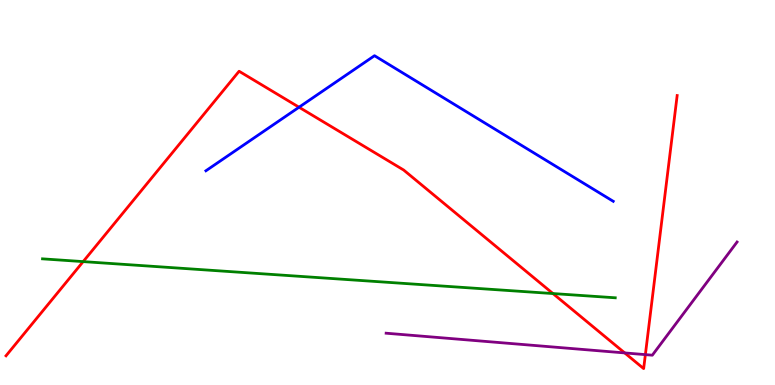[{'lines': ['blue', 'red'], 'intersections': [{'x': 3.86, 'y': 7.22}]}, {'lines': ['green', 'red'], 'intersections': [{'x': 1.07, 'y': 3.2}, {'x': 7.13, 'y': 2.38}]}, {'lines': ['purple', 'red'], 'intersections': [{'x': 8.06, 'y': 0.833}, {'x': 8.33, 'y': 0.789}]}, {'lines': ['blue', 'green'], 'intersections': []}, {'lines': ['blue', 'purple'], 'intersections': []}, {'lines': ['green', 'purple'], 'intersections': []}]